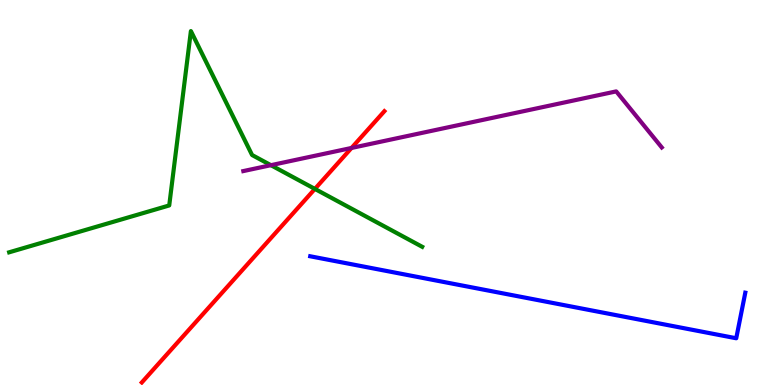[{'lines': ['blue', 'red'], 'intersections': []}, {'lines': ['green', 'red'], 'intersections': [{'x': 4.06, 'y': 5.09}]}, {'lines': ['purple', 'red'], 'intersections': [{'x': 4.54, 'y': 6.16}]}, {'lines': ['blue', 'green'], 'intersections': []}, {'lines': ['blue', 'purple'], 'intersections': []}, {'lines': ['green', 'purple'], 'intersections': [{'x': 3.5, 'y': 5.71}]}]